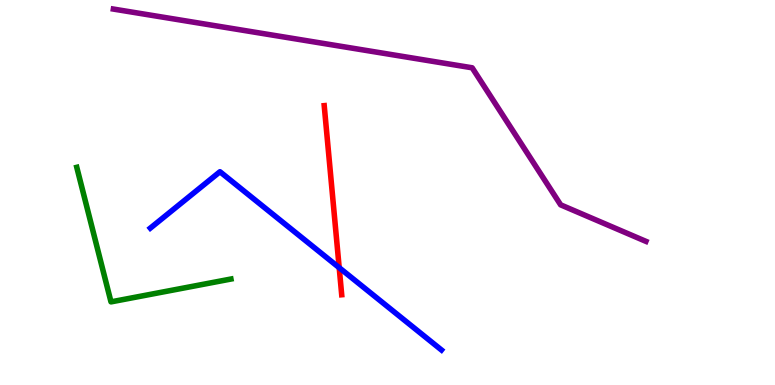[{'lines': ['blue', 'red'], 'intersections': [{'x': 4.38, 'y': 3.05}]}, {'lines': ['green', 'red'], 'intersections': []}, {'lines': ['purple', 'red'], 'intersections': []}, {'lines': ['blue', 'green'], 'intersections': []}, {'lines': ['blue', 'purple'], 'intersections': []}, {'lines': ['green', 'purple'], 'intersections': []}]